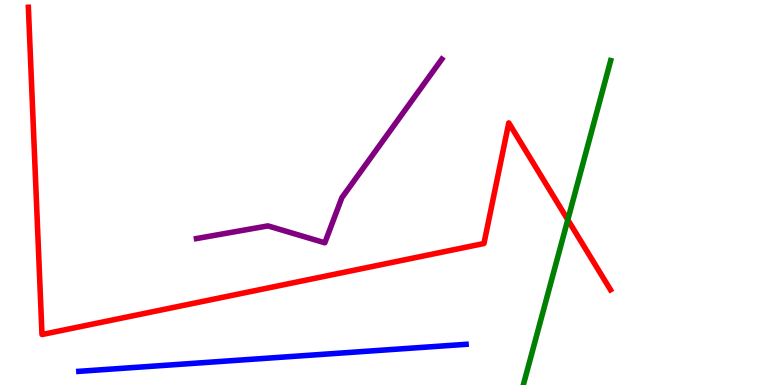[{'lines': ['blue', 'red'], 'intersections': []}, {'lines': ['green', 'red'], 'intersections': [{'x': 7.33, 'y': 4.29}]}, {'lines': ['purple', 'red'], 'intersections': []}, {'lines': ['blue', 'green'], 'intersections': []}, {'lines': ['blue', 'purple'], 'intersections': []}, {'lines': ['green', 'purple'], 'intersections': []}]